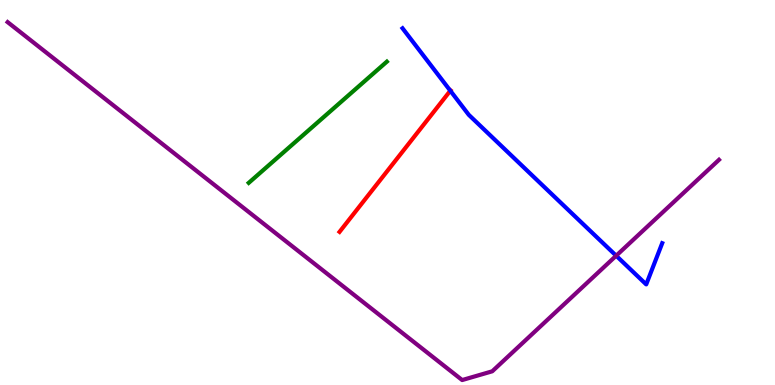[{'lines': ['blue', 'red'], 'intersections': [{'x': 5.81, 'y': 7.64}]}, {'lines': ['green', 'red'], 'intersections': []}, {'lines': ['purple', 'red'], 'intersections': []}, {'lines': ['blue', 'green'], 'intersections': []}, {'lines': ['blue', 'purple'], 'intersections': [{'x': 7.95, 'y': 3.36}]}, {'lines': ['green', 'purple'], 'intersections': []}]